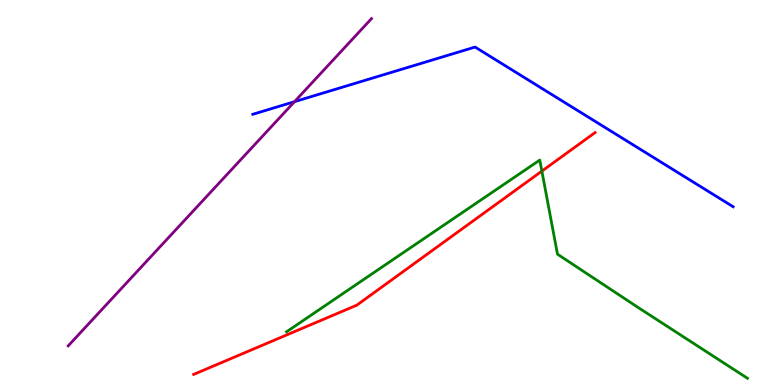[{'lines': ['blue', 'red'], 'intersections': []}, {'lines': ['green', 'red'], 'intersections': [{'x': 6.99, 'y': 5.56}]}, {'lines': ['purple', 'red'], 'intersections': []}, {'lines': ['blue', 'green'], 'intersections': []}, {'lines': ['blue', 'purple'], 'intersections': [{'x': 3.8, 'y': 7.36}]}, {'lines': ['green', 'purple'], 'intersections': []}]